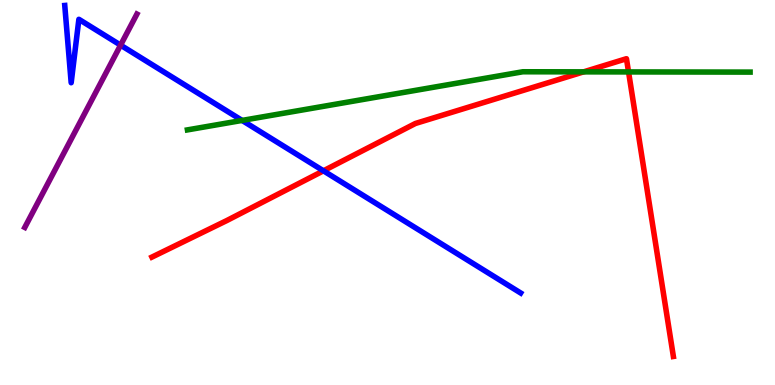[{'lines': ['blue', 'red'], 'intersections': [{'x': 4.17, 'y': 5.56}]}, {'lines': ['green', 'red'], 'intersections': [{'x': 7.53, 'y': 8.13}, {'x': 8.11, 'y': 8.13}]}, {'lines': ['purple', 'red'], 'intersections': []}, {'lines': ['blue', 'green'], 'intersections': [{'x': 3.12, 'y': 6.87}]}, {'lines': ['blue', 'purple'], 'intersections': [{'x': 1.56, 'y': 8.83}]}, {'lines': ['green', 'purple'], 'intersections': []}]